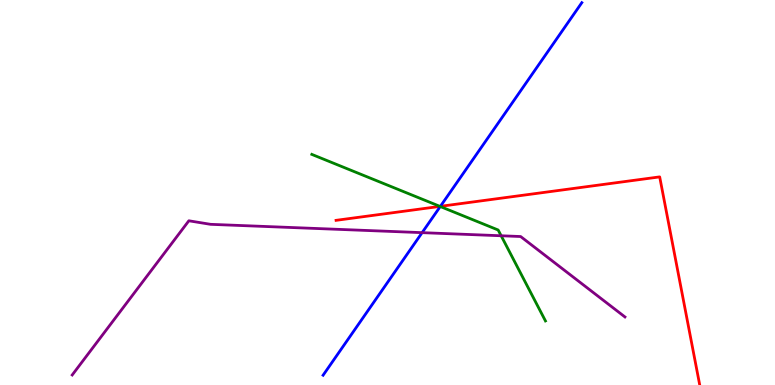[{'lines': ['blue', 'red'], 'intersections': [{'x': 5.68, 'y': 4.64}]}, {'lines': ['green', 'red'], 'intersections': [{'x': 5.68, 'y': 4.64}]}, {'lines': ['purple', 'red'], 'intersections': []}, {'lines': ['blue', 'green'], 'intersections': [{'x': 5.68, 'y': 4.64}]}, {'lines': ['blue', 'purple'], 'intersections': [{'x': 5.45, 'y': 3.96}]}, {'lines': ['green', 'purple'], 'intersections': [{'x': 6.47, 'y': 3.88}]}]